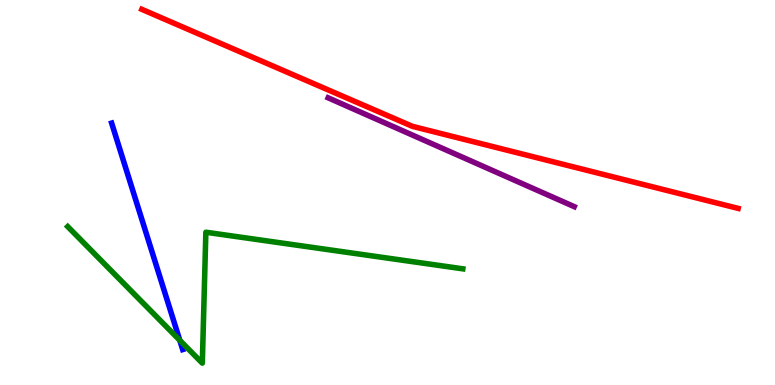[{'lines': ['blue', 'red'], 'intersections': []}, {'lines': ['green', 'red'], 'intersections': []}, {'lines': ['purple', 'red'], 'intersections': []}, {'lines': ['blue', 'green'], 'intersections': [{'x': 2.32, 'y': 1.16}]}, {'lines': ['blue', 'purple'], 'intersections': []}, {'lines': ['green', 'purple'], 'intersections': []}]